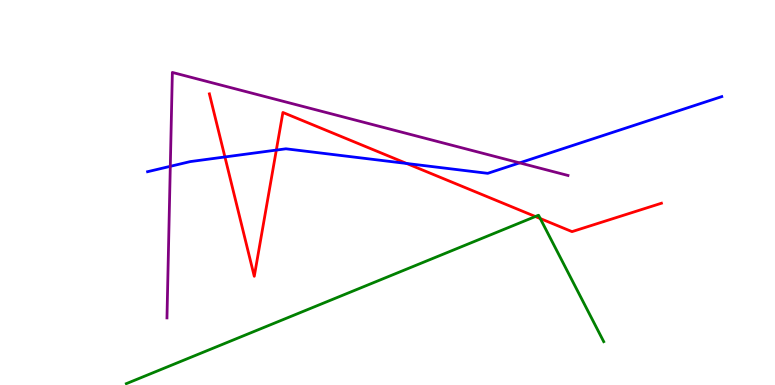[{'lines': ['blue', 'red'], 'intersections': [{'x': 2.9, 'y': 5.92}, {'x': 3.57, 'y': 6.1}, {'x': 5.25, 'y': 5.75}]}, {'lines': ['green', 'red'], 'intersections': [{'x': 6.91, 'y': 4.38}, {'x': 6.97, 'y': 4.32}]}, {'lines': ['purple', 'red'], 'intersections': []}, {'lines': ['blue', 'green'], 'intersections': []}, {'lines': ['blue', 'purple'], 'intersections': [{'x': 2.2, 'y': 5.68}, {'x': 6.7, 'y': 5.77}]}, {'lines': ['green', 'purple'], 'intersections': []}]